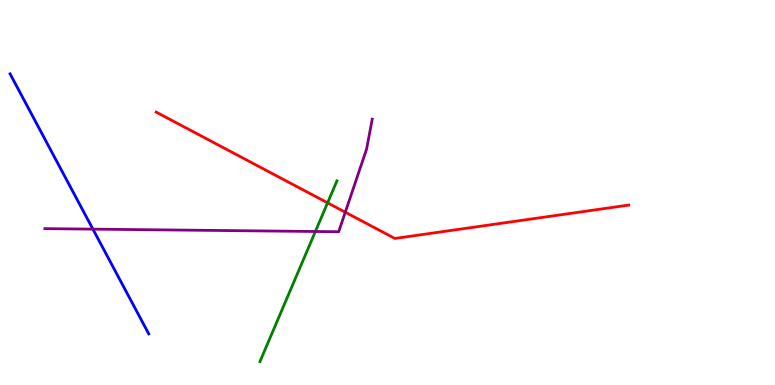[{'lines': ['blue', 'red'], 'intersections': []}, {'lines': ['green', 'red'], 'intersections': [{'x': 4.23, 'y': 4.73}]}, {'lines': ['purple', 'red'], 'intersections': [{'x': 4.46, 'y': 4.49}]}, {'lines': ['blue', 'green'], 'intersections': []}, {'lines': ['blue', 'purple'], 'intersections': [{'x': 1.2, 'y': 4.05}]}, {'lines': ['green', 'purple'], 'intersections': [{'x': 4.07, 'y': 3.99}]}]